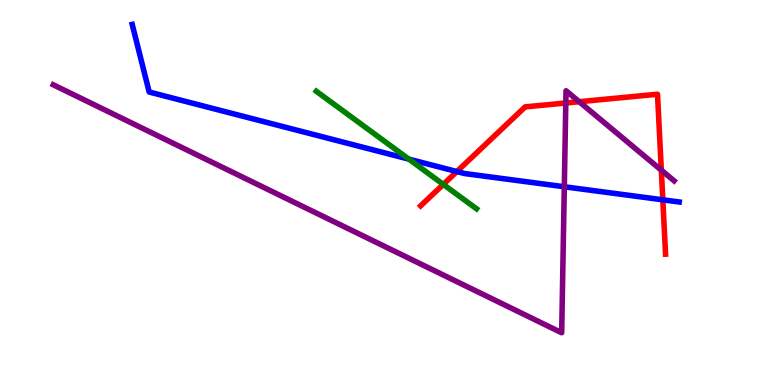[{'lines': ['blue', 'red'], 'intersections': [{'x': 5.89, 'y': 5.54}, {'x': 8.55, 'y': 4.81}]}, {'lines': ['green', 'red'], 'intersections': [{'x': 5.72, 'y': 5.21}]}, {'lines': ['purple', 'red'], 'intersections': [{'x': 7.3, 'y': 7.32}, {'x': 7.47, 'y': 7.36}, {'x': 8.53, 'y': 5.58}]}, {'lines': ['blue', 'green'], 'intersections': [{'x': 5.28, 'y': 5.87}]}, {'lines': ['blue', 'purple'], 'intersections': [{'x': 7.28, 'y': 5.15}]}, {'lines': ['green', 'purple'], 'intersections': []}]